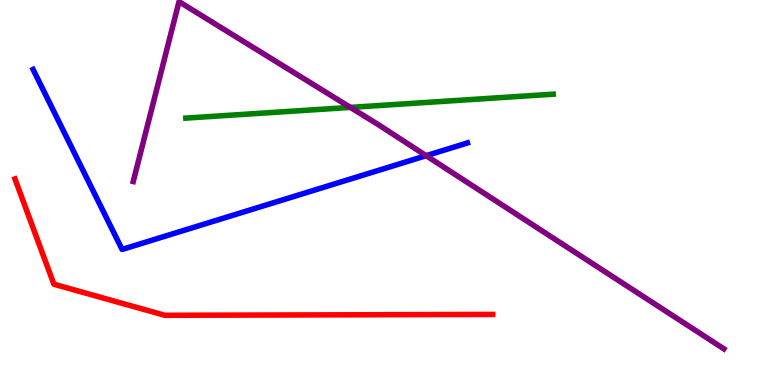[{'lines': ['blue', 'red'], 'intersections': []}, {'lines': ['green', 'red'], 'intersections': []}, {'lines': ['purple', 'red'], 'intersections': []}, {'lines': ['blue', 'green'], 'intersections': []}, {'lines': ['blue', 'purple'], 'intersections': [{'x': 5.5, 'y': 5.96}]}, {'lines': ['green', 'purple'], 'intersections': [{'x': 4.52, 'y': 7.21}]}]